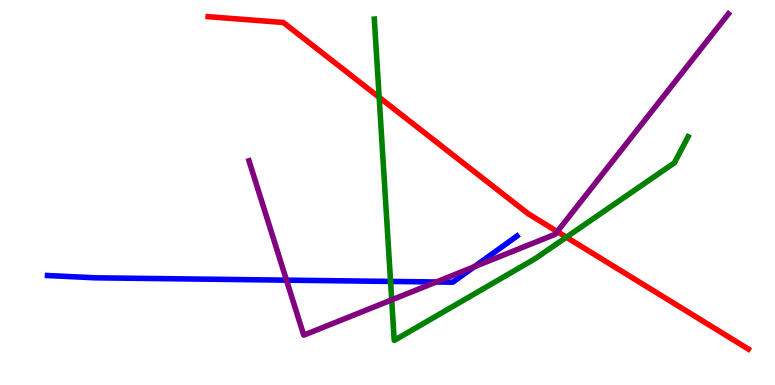[{'lines': ['blue', 'red'], 'intersections': []}, {'lines': ['green', 'red'], 'intersections': [{'x': 4.89, 'y': 7.47}, {'x': 7.31, 'y': 3.84}]}, {'lines': ['purple', 'red'], 'intersections': [{'x': 7.19, 'y': 3.98}]}, {'lines': ['blue', 'green'], 'intersections': [{'x': 5.04, 'y': 2.69}]}, {'lines': ['blue', 'purple'], 'intersections': [{'x': 3.7, 'y': 2.72}, {'x': 5.63, 'y': 2.68}, {'x': 6.12, 'y': 3.07}]}, {'lines': ['green', 'purple'], 'intersections': [{'x': 5.05, 'y': 2.21}]}]